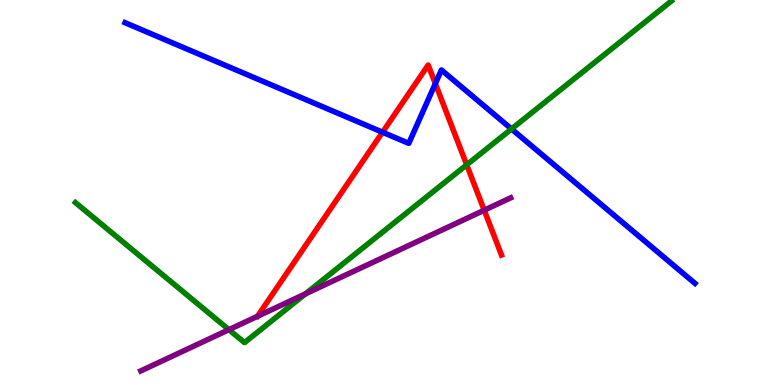[{'lines': ['blue', 'red'], 'intersections': [{'x': 4.94, 'y': 6.57}, {'x': 5.62, 'y': 7.83}]}, {'lines': ['green', 'red'], 'intersections': [{'x': 6.02, 'y': 5.72}]}, {'lines': ['purple', 'red'], 'intersections': [{'x': 6.25, 'y': 4.54}]}, {'lines': ['blue', 'green'], 'intersections': [{'x': 6.6, 'y': 6.65}]}, {'lines': ['blue', 'purple'], 'intersections': []}, {'lines': ['green', 'purple'], 'intersections': [{'x': 2.95, 'y': 1.44}, {'x': 3.94, 'y': 2.37}]}]